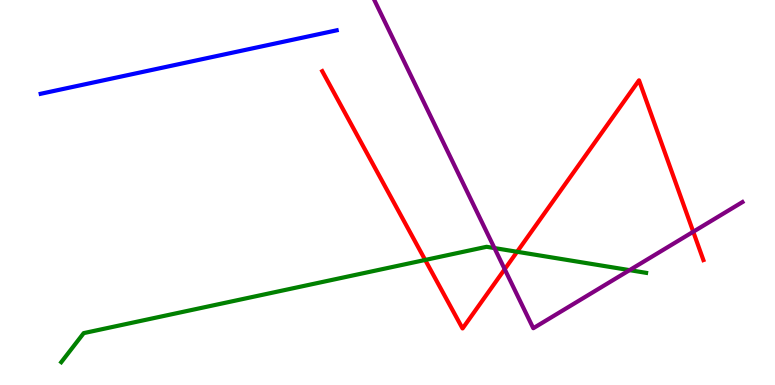[{'lines': ['blue', 'red'], 'intersections': []}, {'lines': ['green', 'red'], 'intersections': [{'x': 5.49, 'y': 3.25}, {'x': 6.67, 'y': 3.46}]}, {'lines': ['purple', 'red'], 'intersections': [{'x': 6.51, 'y': 3.01}, {'x': 8.95, 'y': 3.98}]}, {'lines': ['blue', 'green'], 'intersections': []}, {'lines': ['blue', 'purple'], 'intersections': []}, {'lines': ['green', 'purple'], 'intersections': [{'x': 6.38, 'y': 3.56}, {'x': 8.12, 'y': 2.98}]}]